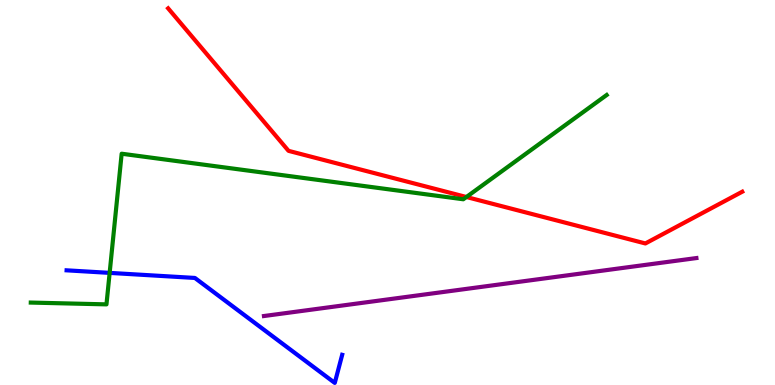[{'lines': ['blue', 'red'], 'intersections': []}, {'lines': ['green', 'red'], 'intersections': [{'x': 6.02, 'y': 4.88}]}, {'lines': ['purple', 'red'], 'intersections': []}, {'lines': ['blue', 'green'], 'intersections': [{'x': 1.41, 'y': 2.91}]}, {'lines': ['blue', 'purple'], 'intersections': []}, {'lines': ['green', 'purple'], 'intersections': []}]